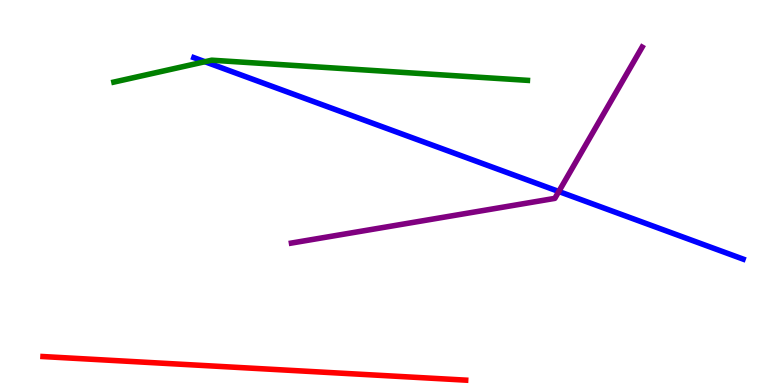[{'lines': ['blue', 'red'], 'intersections': []}, {'lines': ['green', 'red'], 'intersections': []}, {'lines': ['purple', 'red'], 'intersections': []}, {'lines': ['blue', 'green'], 'intersections': [{'x': 2.64, 'y': 8.4}]}, {'lines': ['blue', 'purple'], 'intersections': [{'x': 7.21, 'y': 5.03}]}, {'lines': ['green', 'purple'], 'intersections': []}]